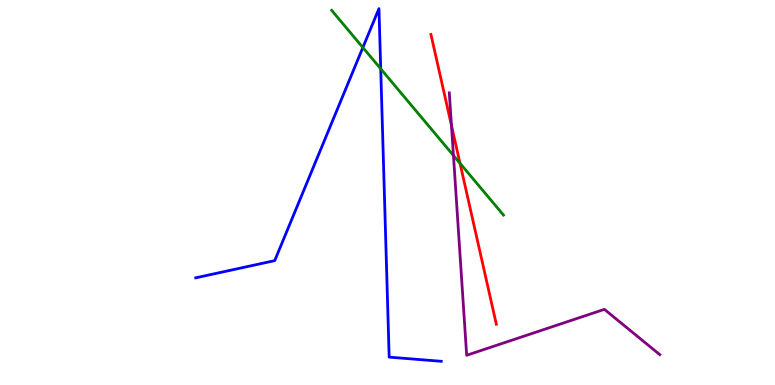[{'lines': ['blue', 'red'], 'intersections': []}, {'lines': ['green', 'red'], 'intersections': [{'x': 5.94, 'y': 5.76}]}, {'lines': ['purple', 'red'], 'intersections': [{'x': 5.83, 'y': 6.74}]}, {'lines': ['blue', 'green'], 'intersections': [{'x': 4.68, 'y': 8.77}, {'x': 4.91, 'y': 8.21}]}, {'lines': ['blue', 'purple'], 'intersections': []}, {'lines': ['green', 'purple'], 'intersections': [{'x': 5.85, 'y': 5.96}]}]